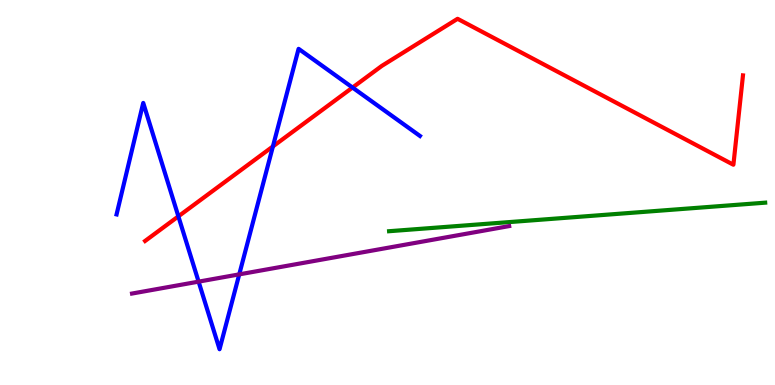[{'lines': ['blue', 'red'], 'intersections': [{'x': 2.3, 'y': 4.38}, {'x': 3.52, 'y': 6.2}, {'x': 4.55, 'y': 7.73}]}, {'lines': ['green', 'red'], 'intersections': []}, {'lines': ['purple', 'red'], 'intersections': []}, {'lines': ['blue', 'green'], 'intersections': []}, {'lines': ['blue', 'purple'], 'intersections': [{'x': 2.56, 'y': 2.68}, {'x': 3.09, 'y': 2.87}]}, {'lines': ['green', 'purple'], 'intersections': []}]